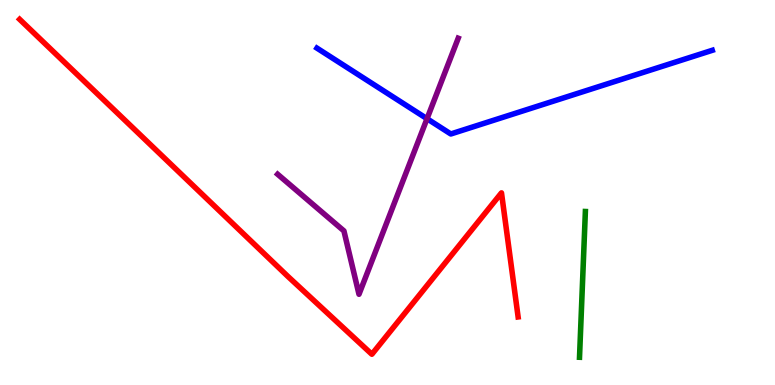[{'lines': ['blue', 'red'], 'intersections': []}, {'lines': ['green', 'red'], 'intersections': []}, {'lines': ['purple', 'red'], 'intersections': []}, {'lines': ['blue', 'green'], 'intersections': []}, {'lines': ['blue', 'purple'], 'intersections': [{'x': 5.51, 'y': 6.92}]}, {'lines': ['green', 'purple'], 'intersections': []}]